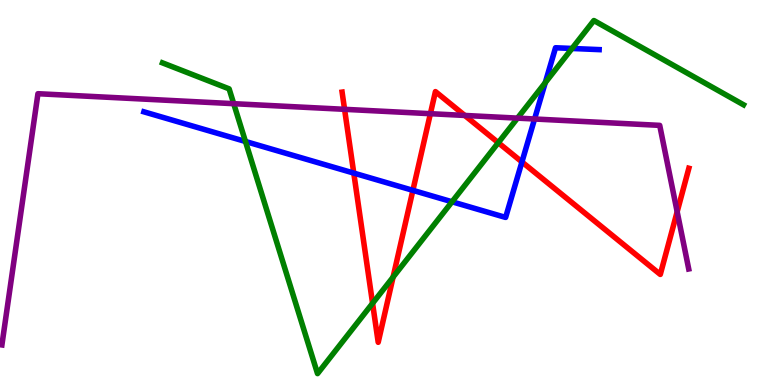[{'lines': ['blue', 'red'], 'intersections': [{'x': 4.56, 'y': 5.5}, {'x': 5.33, 'y': 5.06}, {'x': 6.73, 'y': 5.79}]}, {'lines': ['green', 'red'], 'intersections': [{'x': 4.81, 'y': 2.12}, {'x': 5.07, 'y': 2.8}, {'x': 6.43, 'y': 6.29}]}, {'lines': ['purple', 'red'], 'intersections': [{'x': 4.45, 'y': 7.16}, {'x': 5.55, 'y': 7.05}, {'x': 6.0, 'y': 7.0}, {'x': 8.74, 'y': 4.5}]}, {'lines': ['blue', 'green'], 'intersections': [{'x': 3.17, 'y': 6.33}, {'x': 5.83, 'y': 4.76}, {'x': 7.04, 'y': 7.85}, {'x': 7.38, 'y': 8.74}]}, {'lines': ['blue', 'purple'], 'intersections': [{'x': 6.9, 'y': 6.91}]}, {'lines': ['green', 'purple'], 'intersections': [{'x': 3.02, 'y': 7.31}, {'x': 6.68, 'y': 6.93}]}]